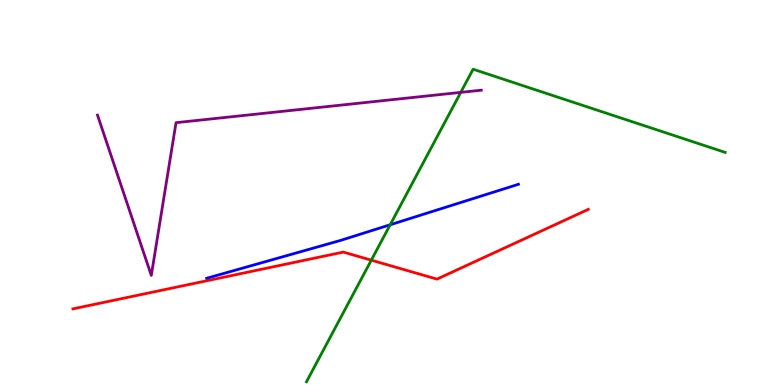[{'lines': ['blue', 'red'], 'intersections': []}, {'lines': ['green', 'red'], 'intersections': [{'x': 4.79, 'y': 3.24}]}, {'lines': ['purple', 'red'], 'intersections': []}, {'lines': ['blue', 'green'], 'intersections': [{'x': 5.03, 'y': 4.16}]}, {'lines': ['blue', 'purple'], 'intersections': []}, {'lines': ['green', 'purple'], 'intersections': [{'x': 5.95, 'y': 7.6}]}]